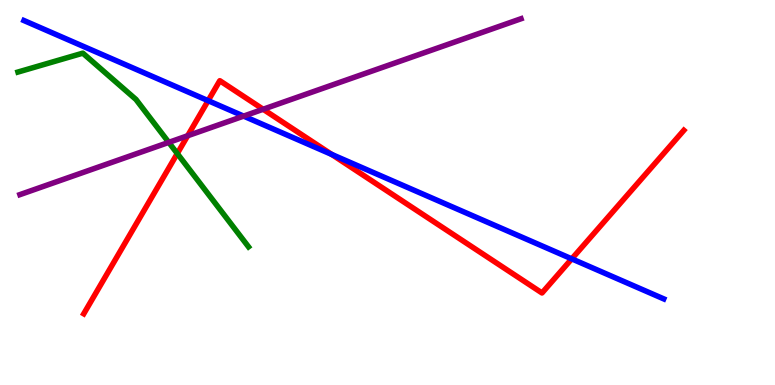[{'lines': ['blue', 'red'], 'intersections': [{'x': 2.69, 'y': 7.39}, {'x': 4.28, 'y': 5.99}, {'x': 7.38, 'y': 3.28}]}, {'lines': ['green', 'red'], 'intersections': [{'x': 2.29, 'y': 6.01}]}, {'lines': ['purple', 'red'], 'intersections': [{'x': 2.42, 'y': 6.47}, {'x': 3.4, 'y': 7.16}]}, {'lines': ['blue', 'green'], 'intersections': []}, {'lines': ['blue', 'purple'], 'intersections': [{'x': 3.14, 'y': 6.98}]}, {'lines': ['green', 'purple'], 'intersections': [{'x': 2.18, 'y': 6.3}]}]